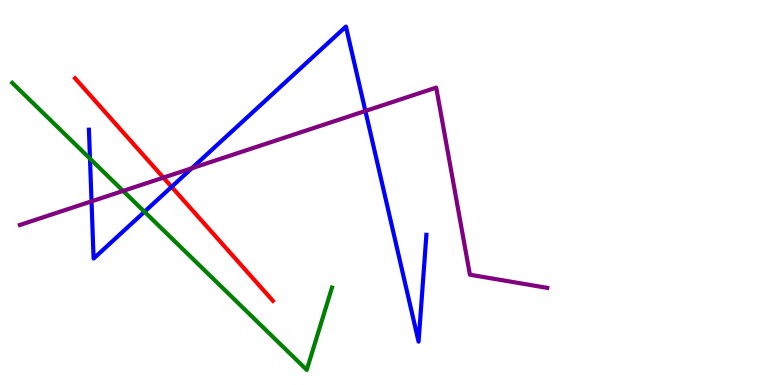[{'lines': ['blue', 'red'], 'intersections': [{'x': 2.21, 'y': 5.15}]}, {'lines': ['green', 'red'], 'intersections': []}, {'lines': ['purple', 'red'], 'intersections': [{'x': 2.11, 'y': 5.39}]}, {'lines': ['blue', 'green'], 'intersections': [{'x': 1.16, 'y': 5.88}, {'x': 1.86, 'y': 4.5}]}, {'lines': ['blue', 'purple'], 'intersections': [{'x': 1.18, 'y': 4.77}, {'x': 2.48, 'y': 5.63}, {'x': 4.71, 'y': 7.12}]}, {'lines': ['green', 'purple'], 'intersections': [{'x': 1.59, 'y': 5.04}]}]